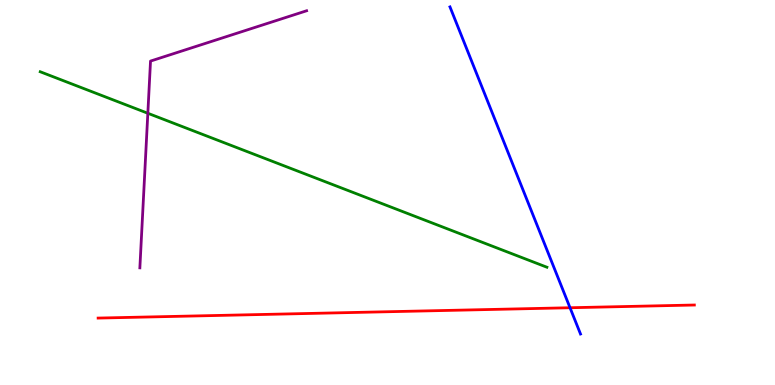[{'lines': ['blue', 'red'], 'intersections': [{'x': 7.36, 'y': 2.01}]}, {'lines': ['green', 'red'], 'intersections': []}, {'lines': ['purple', 'red'], 'intersections': []}, {'lines': ['blue', 'green'], 'intersections': []}, {'lines': ['blue', 'purple'], 'intersections': []}, {'lines': ['green', 'purple'], 'intersections': [{'x': 1.91, 'y': 7.06}]}]